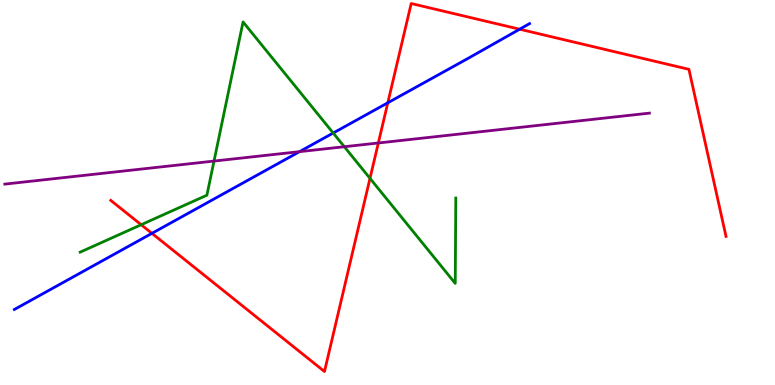[{'lines': ['blue', 'red'], 'intersections': [{'x': 1.96, 'y': 3.94}, {'x': 5.0, 'y': 7.33}, {'x': 6.71, 'y': 9.24}]}, {'lines': ['green', 'red'], 'intersections': [{'x': 1.82, 'y': 4.16}, {'x': 4.77, 'y': 5.37}]}, {'lines': ['purple', 'red'], 'intersections': [{'x': 4.88, 'y': 6.29}]}, {'lines': ['blue', 'green'], 'intersections': [{'x': 4.3, 'y': 6.54}]}, {'lines': ['blue', 'purple'], 'intersections': [{'x': 3.86, 'y': 6.06}]}, {'lines': ['green', 'purple'], 'intersections': [{'x': 2.76, 'y': 5.82}, {'x': 4.44, 'y': 6.19}]}]